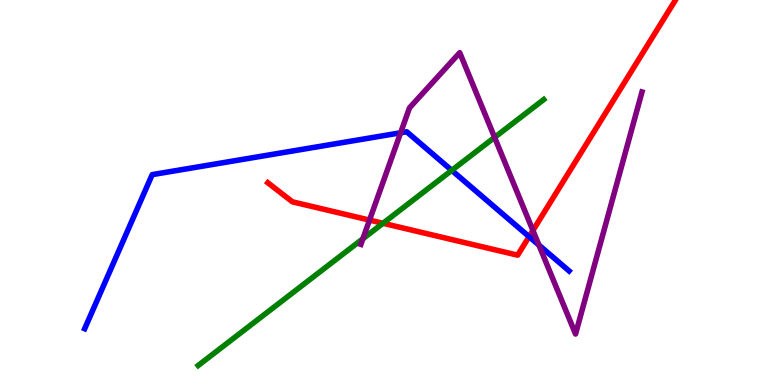[{'lines': ['blue', 'red'], 'intersections': [{'x': 6.83, 'y': 3.85}]}, {'lines': ['green', 'red'], 'intersections': [{'x': 4.94, 'y': 4.2}]}, {'lines': ['purple', 'red'], 'intersections': [{'x': 4.77, 'y': 4.28}, {'x': 6.88, 'y': 4.01}]}, {'lines': ['blue', 'green'], 'intersections': [{'x': 5.83, 'y': 5.58}]}, {'lines': ['blue', 'purple'], 'intersections': [{'x': 5.17, 'y': 6.55}, {'x': 6.95, 'y': 3.63}]}, {'lines': ['green', 'purple'], 'intersections': [{'x': 4.68, 'y': 3.8}, {'x': 6.38, 'y': 6.43}]}]